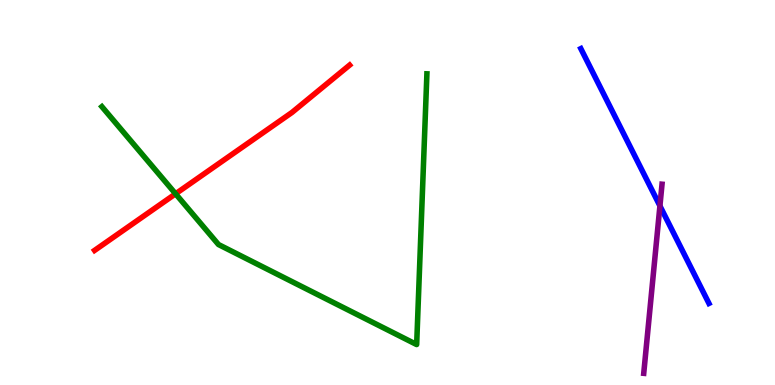[{'lines': ['blue', 'red'], 'intersections': []}, {'lines': ['green', 'red'], 'intersections': [{'x': 2.27, 'y': 4.97}]}, {'lines': ['purple', 'red'], 'intersections': []}, {'lines': ['blue', 'green'], 'intersections': []}, {'lines': ['blue', 'purple'], 'intersections': [{'x': 8.52, 'y': 4.65}]}, {'lines': ['green', 'purple'], 'intersections': []}]